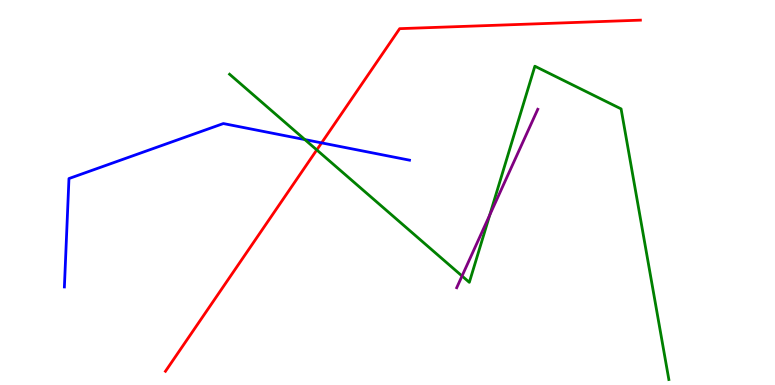[{'lines': ['blue', 'red'], 'intersections': [{'x': 4.15, 'y': 6.29}]}, {'lines': ['green', 'red'], 'intersections': [{'x': 4.09, 'y': 6.11}]}, {'lines': ['purple', 'red'], 'intersections': []}, {'lines': ['blue', 'green'], 'intersections': [{'x': 3.93, 'y': 6.37}]}, {'lines': ['blue', 'purple'], 'intersections': []}, {'lines': ['green', 'purple'], 'intersections': [{'x': 5.96, 'y': 2.83}, {'x': 6.32, 'y': 4.42}]}]